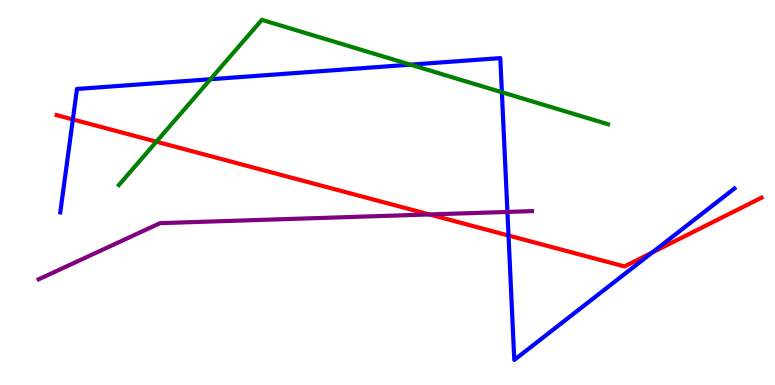[{'lines': ['blue', 'red'], 'intersections': [{'x': 0.94, 'y': 6.9}, {'x': 6.56, 'y': 3.88}, {'x': 8.42, 'y': 3.44}]}, {'lines': ['green', 'red'], 'intersections': [{'x': 2.02, 'y': 6.32}]}, {'lines': ['purple', 'red'], 'intersections': [{'x': 5.54, 'y': 4.43}]}, {'lines': ['blue', 'green'], 'intersections': [{'x': 2.72, 'y': 7.94}, {'x': 5.3, 'y': 8.32}, {'x': 6.48, 'y': 7.6}]}, {'lines': ['blue', 'purple'], 'intersections': [{'x': 6.55, 'y': 4.5}]}, {'lines': ['green', 'purple'], 'intersections': []}]